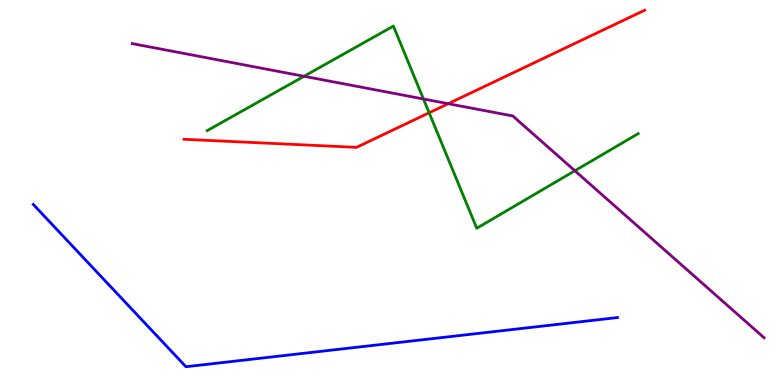[{'lines': ['blue', 'red'], 'intersections': []}, {'lines': ['green', 'red'], 'intersections': [{'x': 5.54, 'y': 7.07}]}, {'lines': ['purple', 'red'], 'intersections': [{'x': 5.78, 'y': 7.31}]}, {'lines': ['blue', 'green'], 'intersections': []}, {'lines': ['blue', 'purple'], 'intersections': []}, {'lines': ['green', 'purple'], 'intersections': [{'x': 3.92, 'y': 8.02}, {'x': 5.46, 'y': 7.43}, {'x': 7.42, 'y': 5.56}]}]